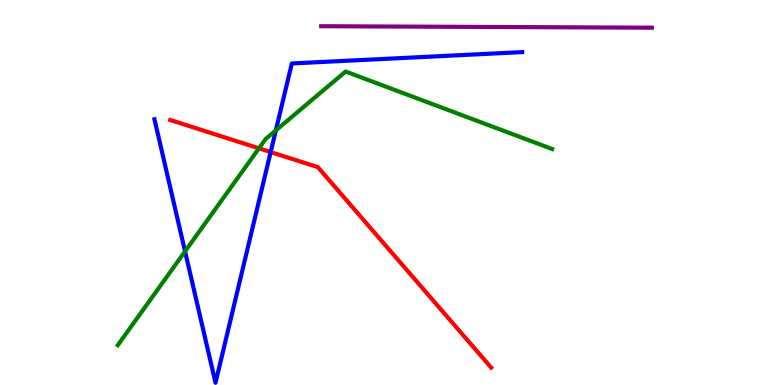[{'lines': ['blue', 'red'], 'intersections': [{'x': 3.49, 'y': 6.05}]}, {'lines': ['green', 'red'], 'intersections': [{'x': 3.34, 'y': 6.15}]}, {'lines': ['purple', 'red'], 'intersections': []}, {'lines': ['blue', 'green'], 'intersections': [{'x': 2.39, 'y': 3.47}, {'x': 3.56, 'y': 6.61}]}, {'lines': ['blue', 'purple'], 'intersections': []}, {'lines': ['green', 'purple'], 'intersections': []}]